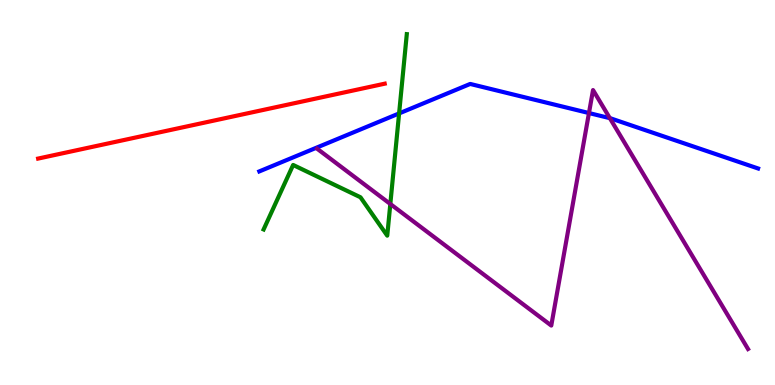[{'lines': ['blue', 'red'], 'intersections': []}, {'lines': ['green', 'red'], 'intersections': []}, {'lines': ['purple', 'red'], 'intersections': []}, {'lines': ['blue', 'green'], 'intersections': [{'x': 5.15, 'y': 7.05}]}, {'lines': ['blue', 'purple'], 'intersections': [{'x': 7.6, 'y': 7.06}, {'x': 7.87, 'y': 6.93}]}, {'lines': ['green', 'purple'], 'intersections': [{'x': 5.04, 'y': 4.7}]}]